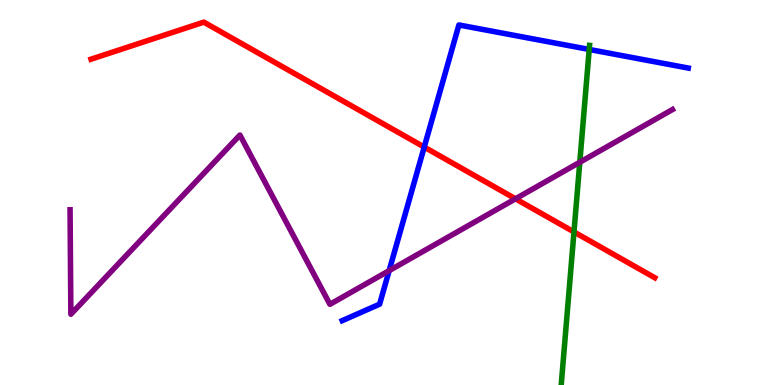[{'lines': ['blue', 'red'], 'intersections': [{'x': 5.47, 'y': 6.18}]}, {'lines': ['green', 'red'], 'intersections': [{'x': 7.41, 'y': 3.98}]}, {'lines': ['purple', 'red'], 'intersections': [{'x': 6.65, 'y': 4.84}]}, {'lines': ['blue', 'green'], 'intersections': [{'x': 7.6, 'y': 8.72}]}, {'lines': ['blue', 'purple'], 'intersections': [{'x': 5.02, 'y': 2.97}]}, {'lines': ['green', 'purple'], 'intersections': [{'x': 7.48, 'y': 5.79}]}]